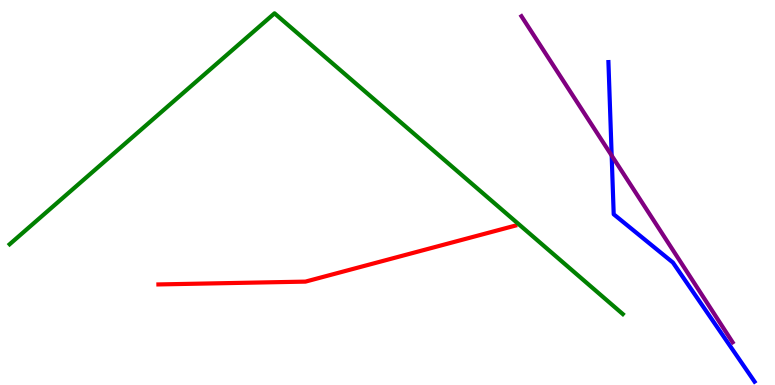[{'lines': ['blue', 'red'], 'intersections': []}, {'lines': ['green', 'red'], 'intersections': []}, {'lines': ['purple', 'red'], 'intersections': []}, {'lines': ['blue', 'green'], 'intersections': []}, {'lines': ['blue', 'purple'], 'intersections': [{'x': 7.89, 'y': 5.96}]}, {'lines': ['green', 'purple'], 'intersections': []}]